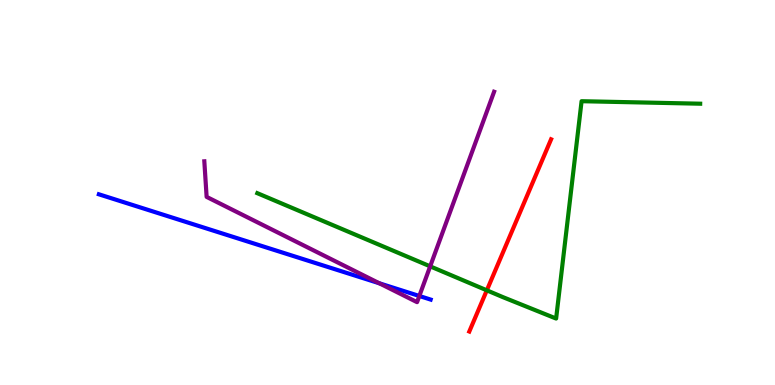[{'lines': ['blue', 'red'], 'intersections': []}, {'lines': ['green', 'red'], 'intersections': [{'x': 6.28, 'y': 2.46}]}, {'lines': ['purple', 'red'], 'intersections': []}, {'lines': ['blue', 'green'], 'intersections': []}, {'lines': ['blue', 'purple'], 'intersections': [{'x': 4.89, 'y': 2.64}, {'x': 5.41, 'y': 2.31}]}, {'lines': ['green', 'purple'], 'intersections': [{'x': 5.55, 'y': 3.08}]}]